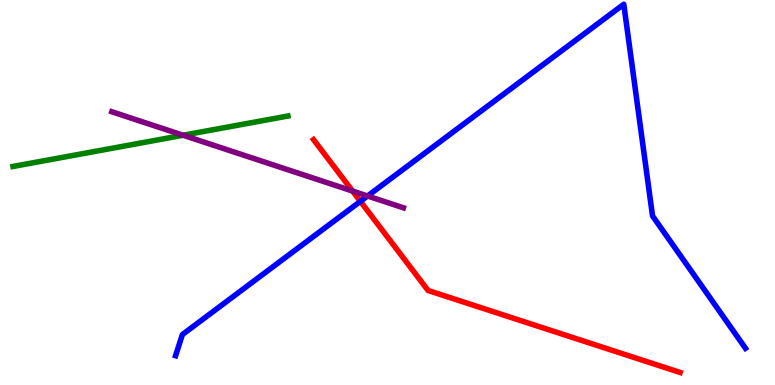[{'lines': ['blue', 'red'], 'intersections': [{'x': 4.65, 'y': 4.77}]}, {'lines': ['green', 'red'], 'intersections': []}, {'lines': ['purple', 'red'], 'intersections': [{'x': 4.55, 'y': 5.04}]}, {'lines': ['blue', 'green'], 'intersections': []}, {'lines': ['blue', 'purple'], 'intersections': [{'x': 4.74, 'y': 4.91}]}, {'lines': ['green', 'purple'], 'intersections': [{'x': 2.36, 'y': 6.49}]}]